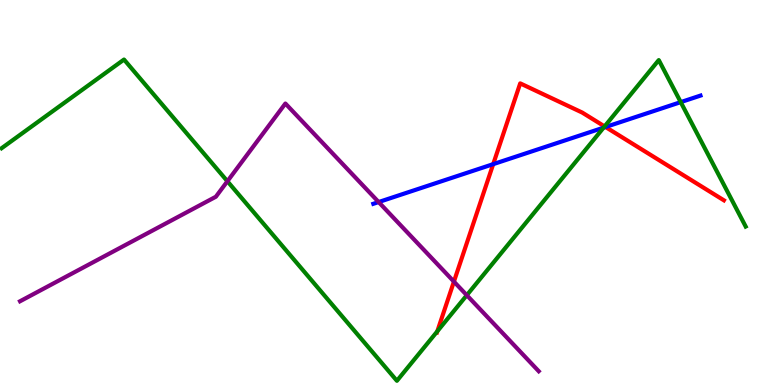[{'lines': ['blue', 'red'], 'intersections': [{'x': 6.36, 'y': 5.74}, {'x': 7.81, 'y': 6.7}]}, {'lines': ['green', 'red'], 'intersections': [{'x': 5.64, 'y': 1.39}, {'x': 7.8, 'y': 6.72}]}, {'lines': ['purple', 'red'], 'intersections': [{'x': 5.86, 'y': 2.69}]}, {'lines': ['blue', 'green'], 'intersections': [{'x': 7.79, 'y': 6.68}, {'x': 8.78, 'y': 7.35}]}, {'lines': ['blue', 'purple'], 'intersections': [{'x': 4.89, 'y': 4.75}]}, {'lines': ['green', 'purple'], 'intersections': [{'x': 2.93, 'y': 5.29}, {'x': 6.02, 'y': 2.33}]}]